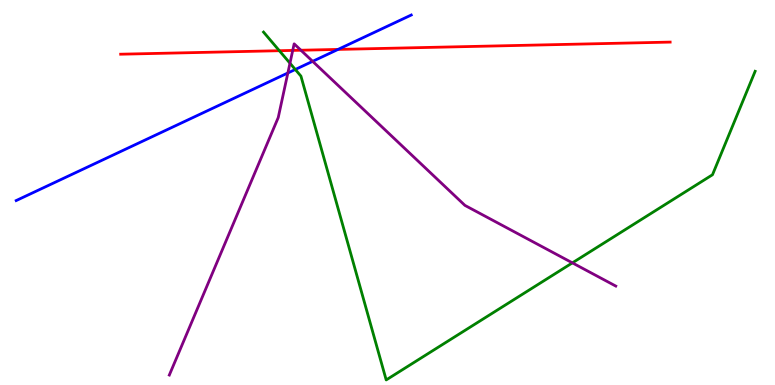[{'lines': ['blue', 'red'], 'intersections': [{'x': 4.36, 'y': 8.72}]}, {'lines': ['green', 'red'], 'intersections': [{'x': 3.6, 'y': 8.68}]}, {'lines': ['purple', 'red'], 'intersections': [{'x': 3.78, 'y': 8.69}, {'x': 3.88, 'y': 8.7}]}, {'lines': ['blue', 'green'], 'intersections': [{'x': 3.81, 'y': 8.2}]}, {'lines': ['blue', 'purple'], 'intersections': [{'x': 3.71, 'y': 8.1}, {'x': 4.03, 'y': 8.41}]}, {'lines': ['green', 'purple'], 'intersections': [{'x': 3.74, 'y': 8.36}, {'x': 7.39, 'y': 3.17}]}]